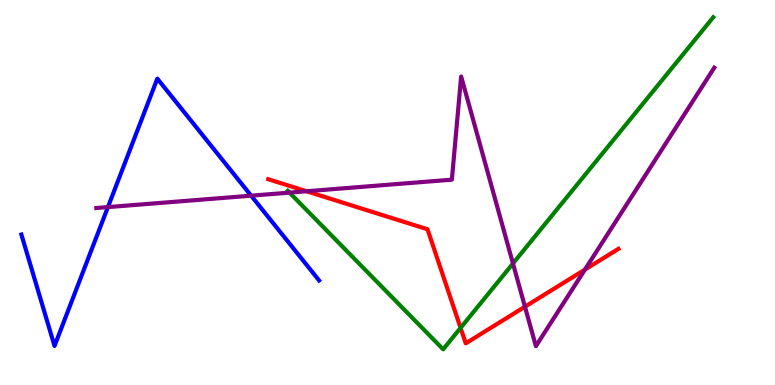[{'lines': ['blue', 'red'], 'intersections': []}, {'lines': ['green', 'red'], 'intersections': [{'x': 5.94, 'y': 1.48}]}, {'lines': ['purple', 'red'], 'intersections': [{'x': 3.96, 'y': 5.03}, {'x': 6.77, 'y': 2.03}, {'x': 7.55, 'y': 3.0}]}, {'lines': ['blue', 'green'], 'intersections': []}, {'lines': ['blue', 'purple'], 'intersections': [{'x': 1.39, 'y': 4.62}, {'x': 3.24, 'y': 4.92}]}, {'lines': ['green', 'purple'], 'intersections': [{'x': 3.74, 'y': 5.0}, {'x': 6.62, 'y': 3.16}]}]